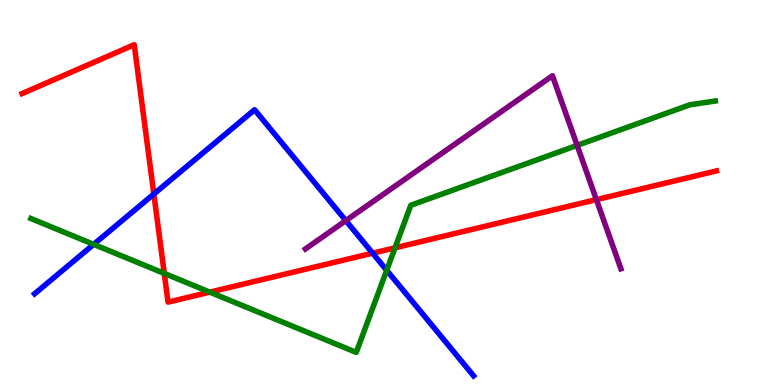[{'lines': ['blue', 'red'], 'intersections': [{'x': 1.99, 'y': 4.96}, {'x': 4.81, 'y': 3.42}]}, {'lines': ['green', 'red'], 'intersections': [{'x': 2.12, 'y': 2.9}, {'x': 2.71, 'y': 2.41}, {'x': 5.1, 'y': 3.56}]}, {'lines': ['purple', 'red'], 'intersections': [{'x': 7.7, 'y': 4.81}]}, {'lines': ['blue', 'green'], 'intersections': [{'x': 1.21, 'y': 3.65}, {'x': 4.99, 'y': 2.98}]}, {'lines': ['blue', 'purple'], 'intersections': [{'x': 4.46, 'y': 4.27}]}, {'lines': ['green', 'purple'], 'intersections': [{'x': 7.45, 'y': 6.22}]}]